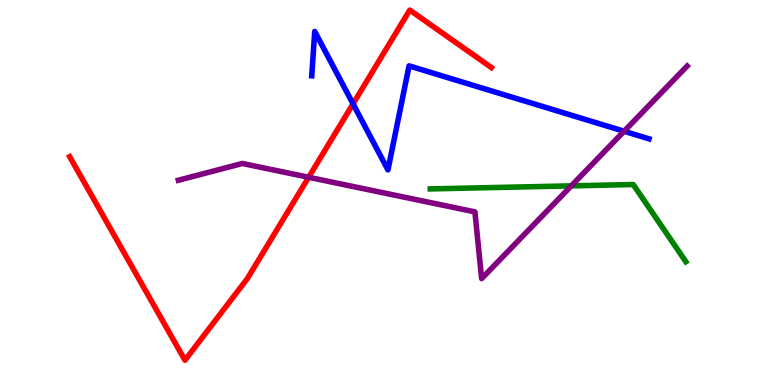[{'lines': ['blue', 'red'], 'intersections': [{'x': 4.56, 'y': 7.3}]}, {'lines': ['green', 'red'], 'intersections': []}, {'lines': ['purple', 'red'], 'intersections': [{'x': 3.98, 'y': 5.4}]}, {'lines': ['blue', 'green'], 'intersections': []}, {'lines': ['blue', 'purple'], 'intersections': [{'x': 8.05, 'y': 6.59}]}, {'lines': ['green', 'purple'], 'intersections': [{'x': 7.37, 'y': 5.17}]}]